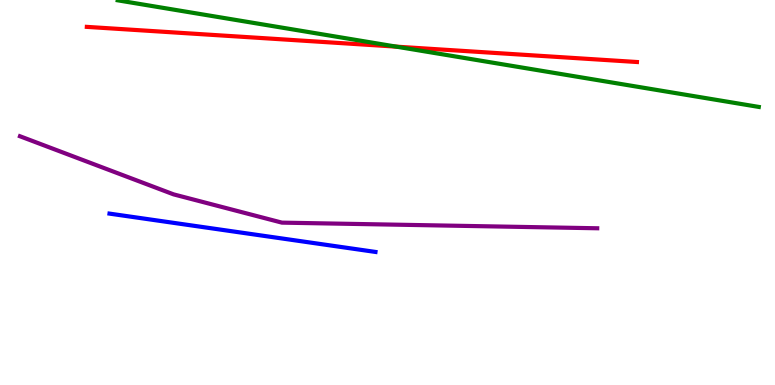[{'lines': ['blue', 'red'], 'intersections': []}, {'lines': ['green', 'red'], 'intersections': [{'x': 5.11, 'y': 8.79}]}, {'lines': ['purple', 'red'], 'intersections': []}, {'lines': ['blue', 'green'], 'intersections': []}, {'lines': ['blue', 'purple'], 'intersections': []}, {'lines': ['green', 'purple'], 'intersections': []}]